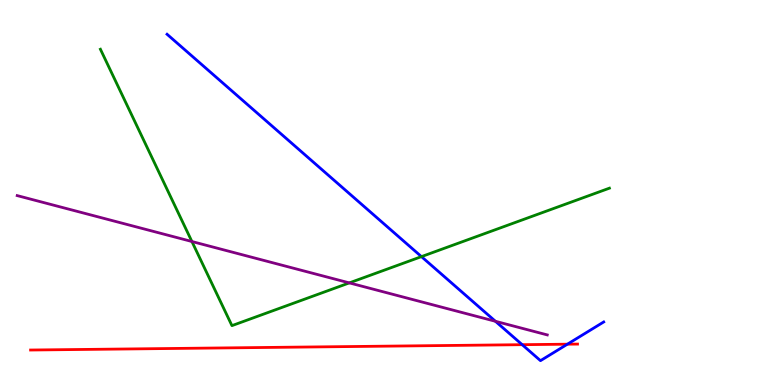[{'lines': ['blue', 'red'], 'intersections': [{'x': 6.74, 'y': 1.05}, {'x': 7.32, 'y': 1.06}]}, {'lines': ['green', 'red'], 'intersections': []}, {'lines': ['purple', 'red'], 'intersections': []}, {'lines': ['blue', 'green'], 'intersections': [{'x': 5.44, 'y': 3.33}]}, {'lines': ['blue', 'purple'], 'intersections': [{'x': 6.39, 'y': 1.65}]}, {'lines': ['green', 'purple'], 'intersections': [{'x': 2.48, 'y': 3.73}, {'x': 4.51, 'y': 2.65}]}]